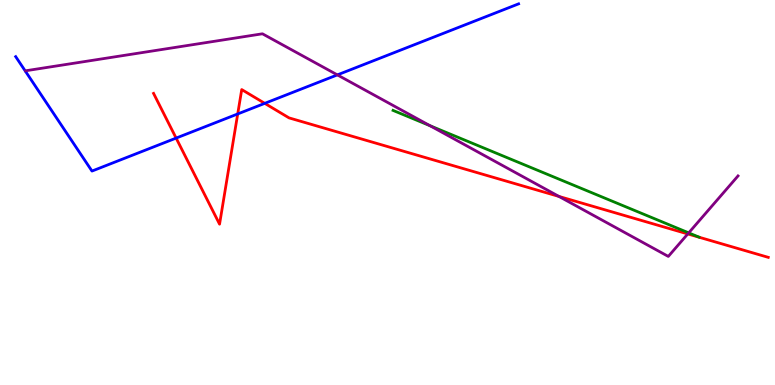[{'lines': ['blue', 'red'], 'intersections': [{'x': 2.27, 'y': 6.41}, {'x': 3.07, 'y': 7.04}, {'x': 3.42, 'y': 7.32}]}, {'lines': ['green', 'red'], 'intersections': []}, {'lines': ['purple', 'red'], 'intersections': [{'x': 7.21, 'y': 4.9}, {'x': 8.87, 'y': 3.92}]}, {'lines': ['blue', 'green'], 'intersections': []}, {'lines': ['blue', 'purple'], 'intersections': [{'x': 4.35, 'y': 8.05}]}, {'lines': ['green', 'purple'], 'intersections': [{'x': 5.55, 'y': 6.73}, {'x': 8.89, 'y': 3.95}]}]